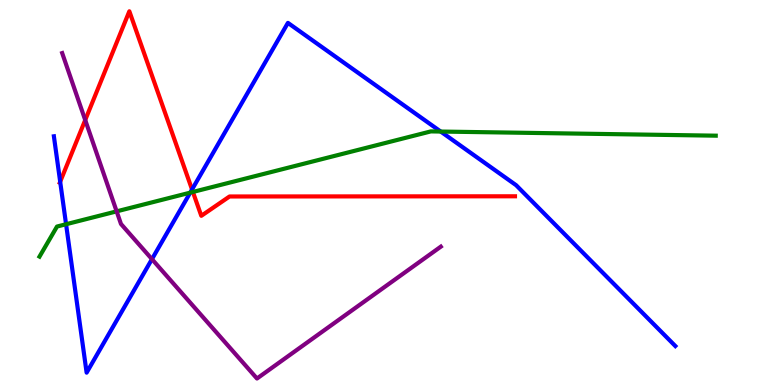[{'lines': ['blue', 'red'], 'intersections': [{'x': 0.777, 'y': 5.28}, {'x': 2.48, 'y': 5.08}]}, {'lines': ['green', 'red'], 'intersections': [{'x': 2.49, 'y': 5.01}]}, {'lines': ['purple', 'red'], 'intersections': [{'x': 1.1, 'y': 6.88}]}, {'lines': ['blue', 'green'], 'intersections': [{'x': 0.852, 'y': 4.18}, {'x': 2.45, 'y': 5.0}, {'x': 5.69, 'y': 6.58}]}, {'lines': ['blue', 'purple'], 'intersections': [{'x': 1.96, 'y': 3.27}]}, {'lines': ['green', 'purple'], 'intersections': [{'x': 1.51, 'y': 4.51}]}]